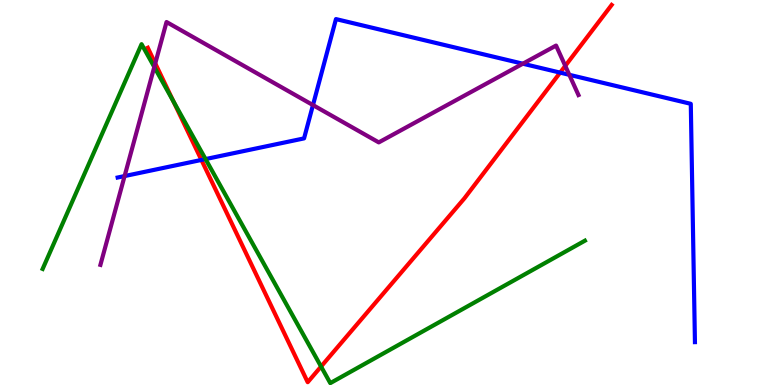[{'lines': ['blue', 'red'], 'intersections': [{'x': 2.6, 'y': 5.85}, {'x': 7.23, 'y': 8.11}]}, {'lines': ['green', 'red'], 'intersections': [{'x': 2.24, 'y': 7.37}, {'x': 4.14, 'y': 0.479}]}, {'lines': ['purple', 'red'], 'intersections': [{'x': 2.0, 'y': 8.35}, {'x': 7.29, 'y': 8.29}]}, {'lines': ['blue', 'green'], 'intersections': [{'x': 2.65, 'y': 5.87}]}, {'lines': ['blue', 'purple'], 'intersections': [{'x': 1.61, 'y': 5.43}, {'x': 4.04, 'y': 7.27}, {'x': 6.75, 'y': 8.35}, {'x': 7.35, 'y': 8.06}]}, {'lines': ['green', 'purple'], 'intersections': [{'x': 1.99, 'y': 8.26}]}]